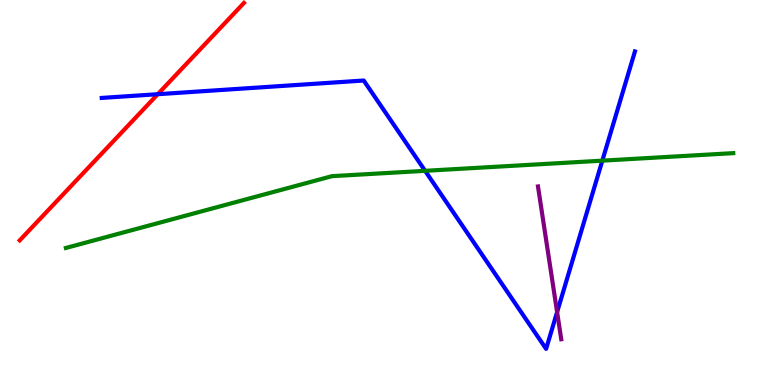[{'lines': ['blue', 'red'], 'intersections': [{'x': 2.04, 'y': 7.55}]}, {'lines': ['green', 'red'], 'intersections': []}, {'lines': ['purple', 'red'], 'intersections': []}, {'lines': ['blue', 'green'], 'intersections': [{'x': 5.49, 'y': 5.56}, {'x': 7.77, 'y': 5.83}]}, {'lines': ['blue', 'purple'], 'intersections': [{'x': 7.19, 'y': 1.89}]}, {'lines': ['green', 'purple'], 'intersections': []}]